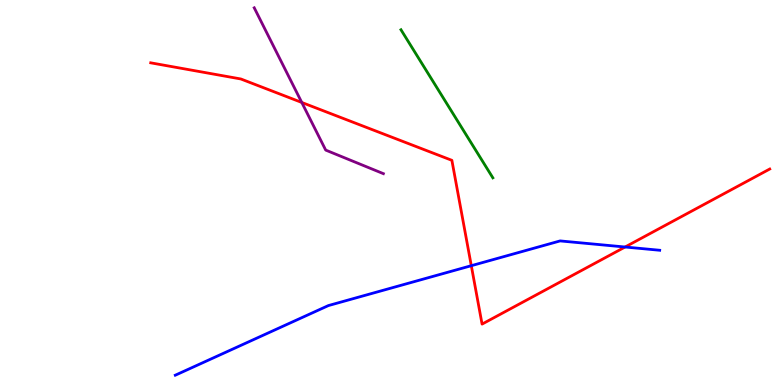[{'lines': ['blue', 'red'], 'intersections': [{'x': 6.08, 'y': 3.1}, {'x': 8.07, 'y': 3.58}]}, {'lines': ['green', 'red'], 'intersections': []}, {'lines': ['purple', 'red'], 'intersections': [{'x': 3.89, 'y': 7.34}]}, {'lines': ['blue', 'green'], 'intersections': []}, {'lines': ['blue', 'purple'], 'intersections': []}, {'lines': ['green', 'purple'], 'intersections': []}]